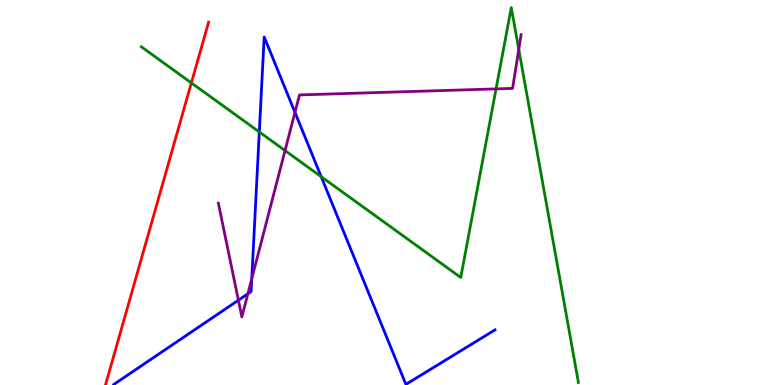[{'lines': ['blue', 'red'], 'intersections': []}, {'lines': ['green', 'red'], 'intersections': [{'x': 2.47, 'y': 7.85}]}, {'lines': ['purple', 'red'], 'intersections': []}, {'lines': ['blue', 'green'], 'intersections': [{'x': 3.35, 'y': 6.57}, {'x': 4.14, 'y': 5.41}]}, {'lines': ['blue', 'purple'], 'intersections': [{'x': 3.08, 'y': 2.2}, {'x': 3.2, 'y': 2.37}, {'x': 3.25, 'y': 2.76}, {'x': 3.81, 'y': 7.08}]}, {'lines': ['green', 'purple'], 'intersections': [{'x': 3.68, 'y': 6.09}, {'x': 6.4, 'y': 7.69}, {'x': 6.69, 'y': 8.72}]}]